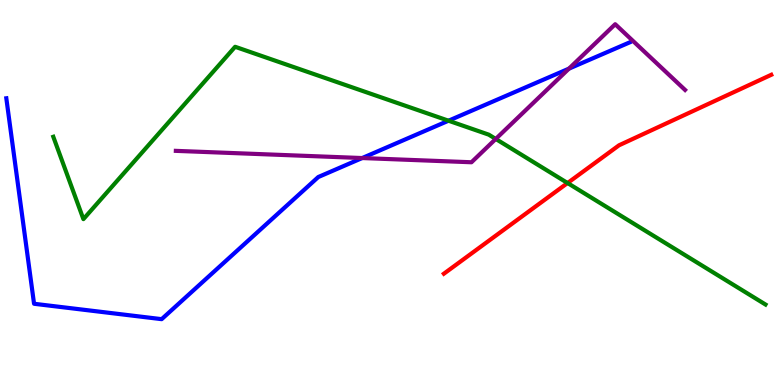[{'lines': ['blue', 'red'], 'intersections': []}, {'lines': ['green', 'red'], 'intersections': [{'x': 7.32, 'y': 5.25}]}, {'lines': ['purple', 'red'], 'intersections': []}, {'lines': ['blue', 'green'], 'intersections': [{'x': 5.79, 'y': 6.86}]}, {'lines': ['blue', 'purple'], 'intersections': [{'x': 4.67, 'y': 5.89}, {'x': 7.34, 'y': 8.22}]}, {'lines': ['green', 'purple'], 'intersections': [{'x': 6.4, 'y': 6.39}]}]